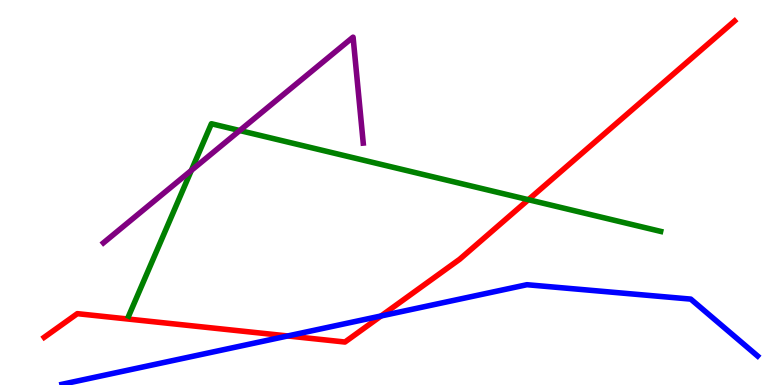[{'lines': ['blue', 'red'], 'intersections': [{'x': 3.71, 'y': 1.27}, {'x': 4.92, 'y': 1.79}]}, {'lines': ['green', 'red'], 'intersections': [{'x': 6.82, 'y': 4.81}]}, {'lines': ['purple', 'red'], 'intersections': []}, {'lines': ['blue', 'green'], 'intersections': []}, {'lines': ['blue', 'purple'], 'intersections': []}, {'lines': ['green', 'purple'], 'intersections': [{'x': 2.47, 'y': 5.57}, {'x': 3.09, 'y': 6.61}]}]